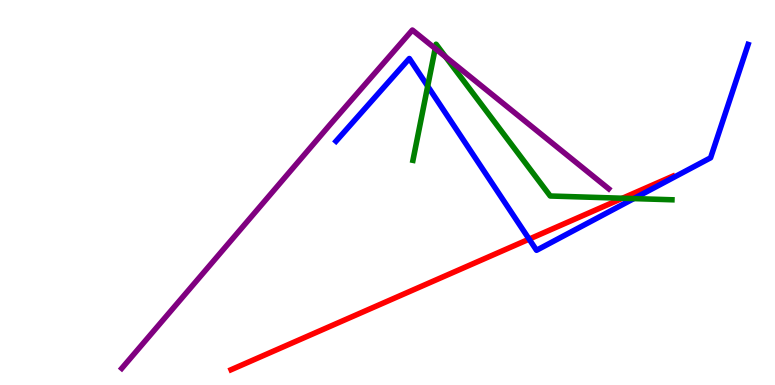[{'lines': ['blue', 'red'], 'intersections': [{'x': 6.83, 'y': 3.79}]}, {'lines': ['green', 'red'], 'intersections': [{'x': 8.03, 'y': 4.85}]}, {'lines': ['purple', 'red'], 'intersections': []}, {'lines': ['blue', 'green'], 'intersections': [{'x': 5.52, 'y': 7.76}, {'x': 8.18, 'y': 4.84}]}, {'lines': ['blue', 'purple'], 'intersections': []}, {'lines': ['green', 'purple'], 'intersections': [{'x': 5.62, 'y': 8.74}, {'x': 5.75, 'y': 8.52}]}]